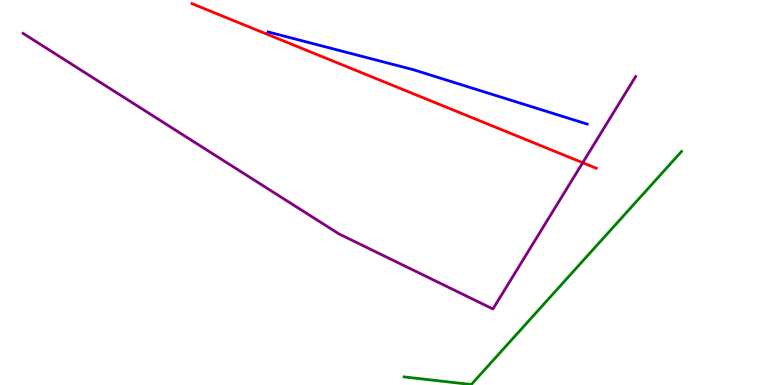[{'lines': ['blue', 'red'], 'intersections': []}, {'lines': ['green', 'red'], 'intersections': []}, {'lines': ['purple', 'red'], 'intersections': [{'x': 7.52, 'y': 5.77}]}, {'lines': ['blue', 'green'], 'intersections': []}, {'lines': ['blue', 'purple'], 'intersections': []}, {'lines': ['green', 'purple'], 'intersections': []}]